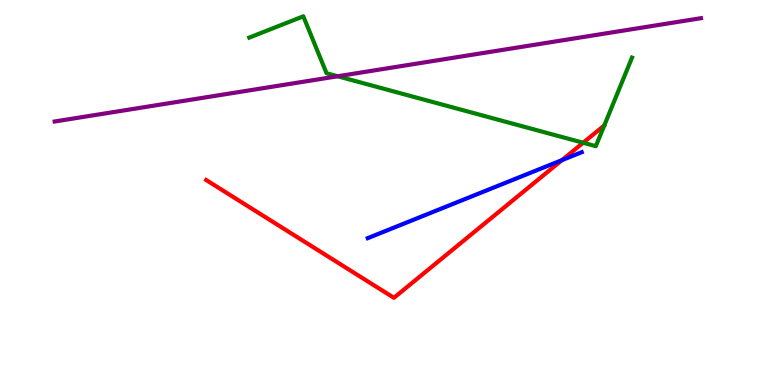[{'lines': ['blue', 'red'], 'intersections': [{'x': 7.25, 'y': 5.84}]}, {'lines': ['green', 'red'], 'intersections': [{'x': 7.52, 'y': 6.29}]}, {'lines': ['purple', 'red'], 'intersections': []}, {'lines': ['blue', 'green'], 'intersections': []}, {'lines': ['blue', 'purple'], 'intersections': []}, {'lines': ['green', 'purple'], 'intersections': [{'x': 4.36, 'y': 8.02}]}]